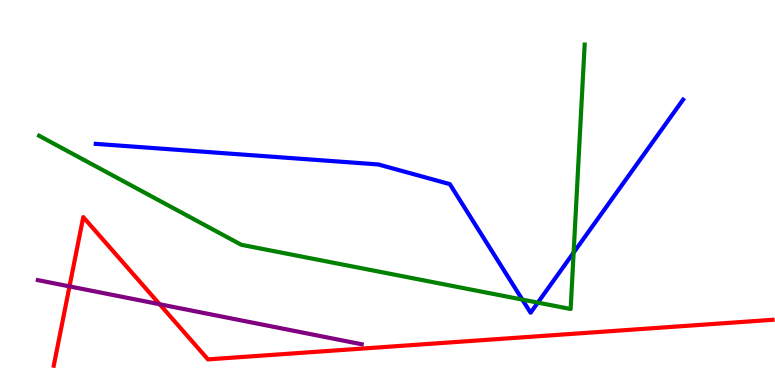[{'lines': ['blue', 'red'], 'intersections': []}, {'lines': ['green', 'red'], 'intersections': []}, {'lines': ['purple', 'red'], 'intersections': [{'x': 0.897, 'y': 2.56}, {'x': 2.06, 'y': 2.1}]}, {'lines': ['blue', 'green'], 'intersections': [{'x': 6.74, 'y': 2.22}, {'x': 6.94, 'y': 2.14}, {'x': 7.4, 'y': 3.44}]}, {'lines': ['blue', 'purple'], 'intersections': []}, {'lines': ['green', 'purple'], 'intersections': []}]